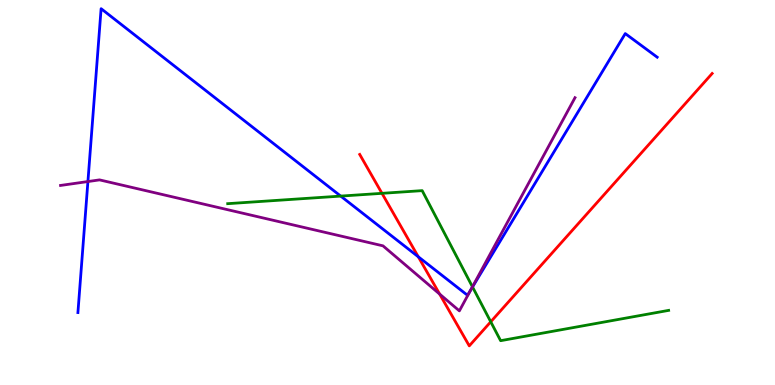[{'lines': ['blue', 'red'], 'intersections': [{'x': 5.4, 'y': 3.33}]}, {'lines': ['green', 'red'], 'intersections': [{'x': 4.93, 'y': 4.98}, {'x': 6.33, 'y': 1.64}]}, {'lines': ['purple', 'red'], 'intersections': [{'x': 5.67, 'y': 2.36}]}, {'lines': ['blue', 'green'], 'intersections': [{'x': 4.4, 'y': 4.91}, {'x': 6.1, 'y': 2.55}]}, {'lines': ['blue', 'purple'], 'intersections': [{'x': 1.13, 'y': 5.28}, {'x': 6.07, 'y': 2.46}]}, {'lines': ['green', 'purple'], 'intersections': [{'x': 6.1, 'y': 2.55}]}]